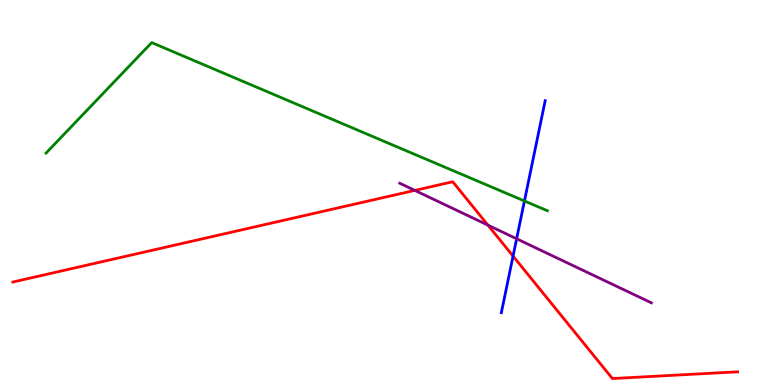[{'lines': ['blue', 'red'], 'intersections': [{'x': 6.62, 'y': 3.35}]}, {'lines': ['green', 'red'], 'intersections': []}, {'lines': ['purple', 'red'], 'intersections': [{'x': 5.35, 'y': 5.05}, {'x': 6.3, 'y': 4.15}]}, {'lines': ['blue', 'green'], 'intersections': [{'x': 6.77, 'y': 4.78}]}, {'lines': ['blue', 'purple'], 'intersections': [{'x': 6.67, 'y': 3.8}]}, {'lines': ['green', 'purple'], 'intersections': []}]